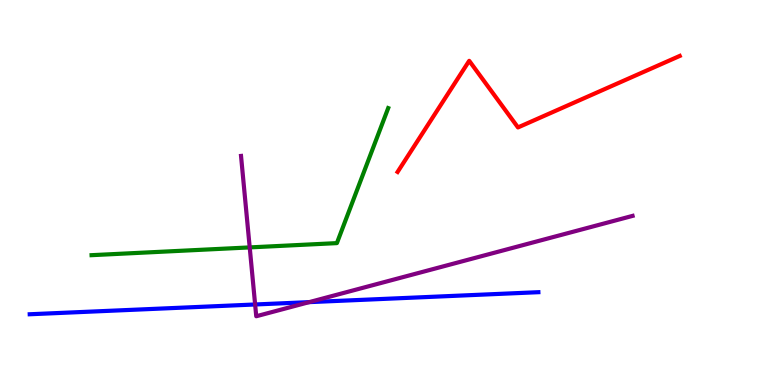[{'lines': ['blue', 'red'], 'intersections': []}, {'lines': ['green', 'red'], 'intersections': []}, {'lines': ['purple', 'red'], 'intersections': []}, {'lines': ['blue', 'green'], 'intersections': []}, {'lines': ['blue', 'purple'], 'intersections': [{'x': 3.29, 'y': 2.09}, {'x': 3.99, 'y': 2.15}]}, {'lines': ['green', 'purple'], 'intersections': [{'x': 3.22, 'y': 3.57}]}]